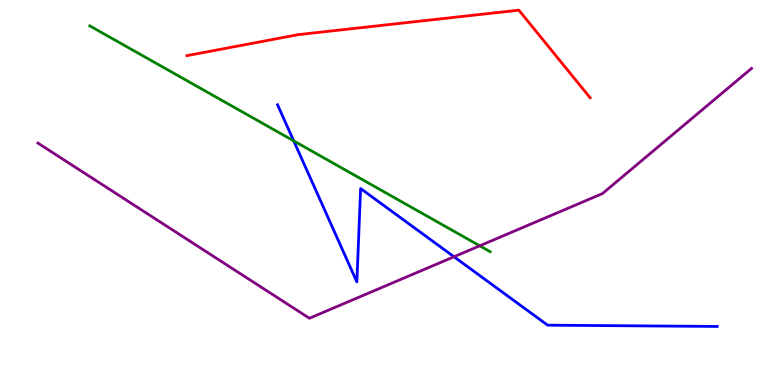[{'lines': ['blue', 'red'], 'intersections': []}, {'lines': ['green', 'red'], 'intersections': []}, {'lines': ['purple', 'red'], 'intersections': []}, {'lines': ['blue', 'green'], 'intersections': [{'x': 3.79, 'y': 6.34}]}, {'lines': ['blue', 'purple'], 'intersections': [{'x': 5.86, 'y': 3.33}]}, {'lines': ['green', 'purple'], 'intersections': [{'x': 6.19, 'y': 3.62}]}]